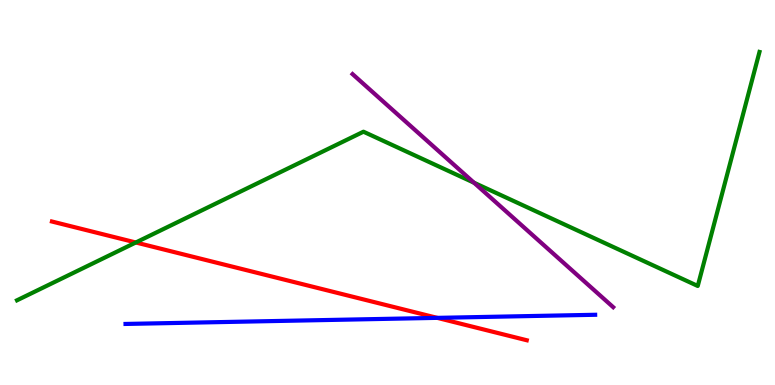[{'lines': ['blue', 'red'], 'intersections': [{'x': 5.64, 'y': 1.74}]}, {'lines': ['green', 'red'], 'intersections': [{'x': 1.75, 'y': 3.7}]}, {'lines': ['purple', 'red'], 'intersections': []}, {'lines': ['blue', 'green'], 'intersections': []}, {'lines': ['blue', 'purple'], 'intersections': []}, {'lines': ['green', 'purple'], 'intersections': [{'x': 6.12, 'y': 5.25}]}]